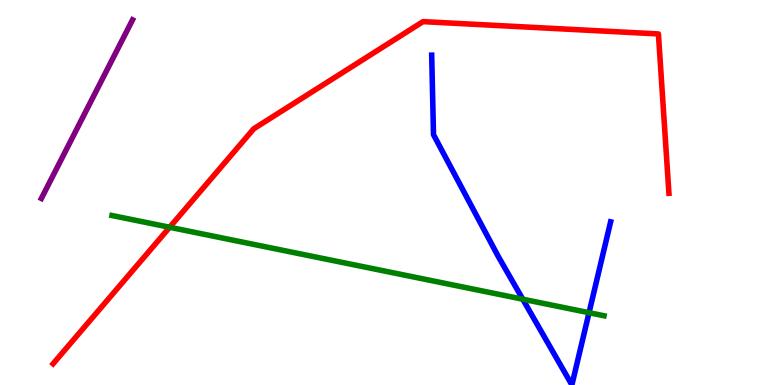[{'lines': ['blue', 'red'], 'intersections': []}, {'lines': ['green', 'red'], 'intersections': [{'x': 2.19, 'y': 4.1}]}, {'lines': ['purple', 'red'], 'intersections': []}, {'lines': ['blue', 'green'], 'intersections': [{'x': 6.75, 'y': 2.23}, {'x': 7.6, 'y': 1.88}]}, {'lines': ['blue', 'purple'], 'intersections': []}, {'lines': ['green', 'purple'], 'intersections': []}]